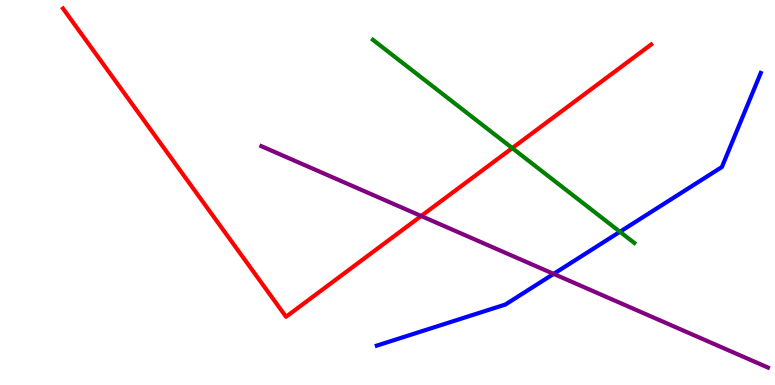[{'lines': ['blue', 'red'], 'intersections': []}, {'lines': ['green', 'red'], 'intersections': [{'x': 6.61, 'y': 6.15}]}, {'lines': ['purple', 'red'], 'intersections': [{'x': 5.43, 'y': 4.39}]}, {'lines': ['blue', 'green'], 'intersections': [{'x': 8.0, 'y': 3.98}]}, {'lines': ['blue', 'purple'], 'intersections': [{'x': 7.14, 'y': 2.89}]}, {'lines': ['green', 'purple'], 'intersections': []}]